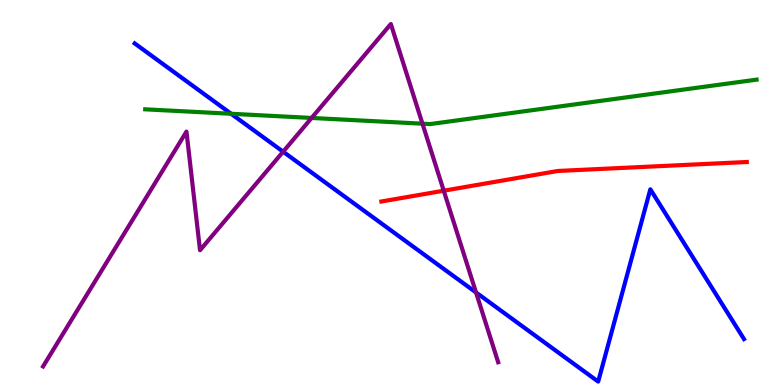[{'lines': ['blue', 'red'], 'intersections': []}, {'lines': ['green', 'red'], 'intersections': []}, {'lines': ['purple', 'red'], 'intersections': [{'x': 5.73, 'y': 5.05}]}, {'lines': ['blue', 'green'], 'intersections': [{'x': 2.98, 'y': 7.04}]}, {'lines': ['blue', 'purple'], 'intersections': [{'x': 3.65, 'y': 6.06}, {'x': 6.14, 'y': 2.4}]}, {'lines': ['green', 'purple'], 'intersections': [{'x': 4.02, 'y': 6.94}, {'x': 5.45, 'y': 6.79}]}]